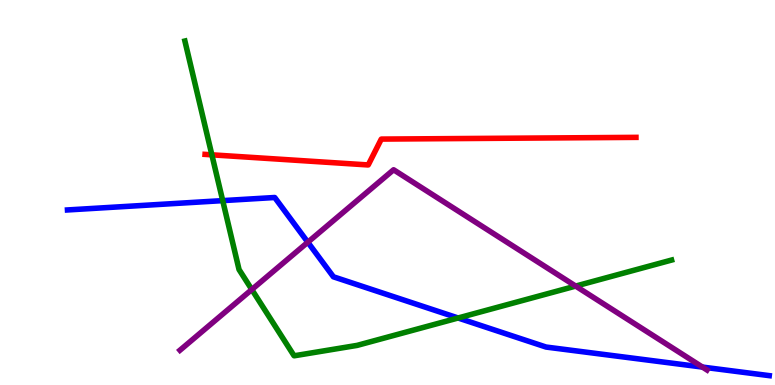[{'lines': ['blue', 'red'], 'intersections': []}, {'lines': ['green', 'red'], 'intersections': [{'x': 2.73, 'y': 5.98}]}, {'lines': ['purple', 'red'], 'intersections': []}, {'lines': ['blue', 'green'], 'intersections': [{'x': 2.87, 'y': 4.79}, {'x': 5.91, 'y': 1.74}]}, {'lines': ['blue', 'purple'], 'intersections': [{'x': 3.97, 'y': 3.71}, {'x': 9.06, 'y': 0.466}]}, {'lines': ['green', 'purple'], 'intersections': [{'x': 3.25, 'y': 2.48}, {'x': 7.43, 'y': 2.57}]}]